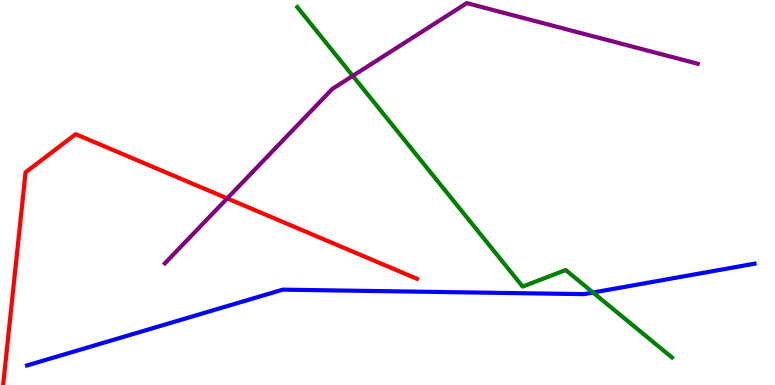[{'lines': ['blue', 'red'], 'intersections': []}, {'lines': ['green', 'red'], 'intersections': []}, {'lines': ['purple', 'red'], 'intersections': [{'x': 2.93, 'y': 4.85}]}, {'lines': ['blue', 'green'], 'intersections': [{'x': 7.65, 'y': 2.4}]}, {'lines': ['blue', 'purple'], 'intersections': []}, {'lines': ['green', 'purple'], 'intersections': [{'x': 4.55, 'y': 8.03}]}]